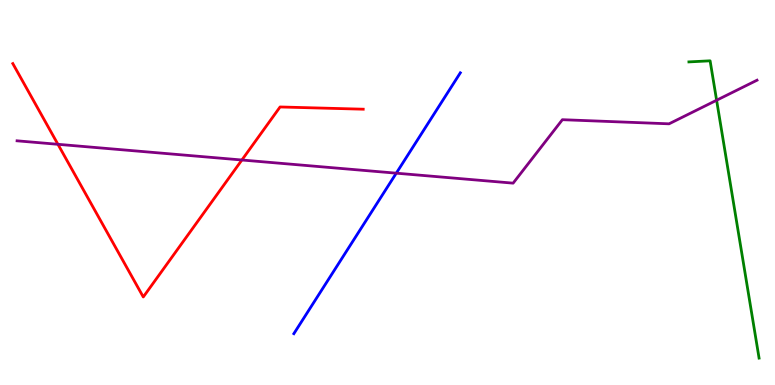[{'lines': ['blue', 'red'], 'intersections': []}, {'lines': ['green', 'red'], 'intersections': []}, {'lines': ['purple', 'red'], 'intersections': [{'x': 0.748, 'y': 6.25}, {'x': 3.12, 'y': 5.84}]}, {'lines': ['blue', 'green'], 'intersections': []}, {'lines': ['blue', 'purple'], 'intersections': [{'x': 5.11, 'y': 5.5}]}, {'lines': ['green', 'purple'], 'intersections': [{'x': 9.25, 'y': 7.4}]}]